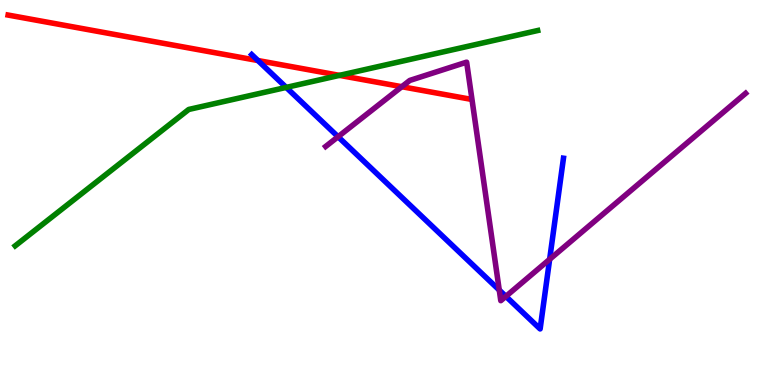[{'lines': ['blue', 'red'], 'intersections': [{'x': 3.33, 'y': 8.43}]}, {'lines': ['green', 'red'], 'intersections': [{'x': 4.38, 'y': 8.04}]}, {'lines': ['purple', 'red'], 'intersections': [{'x': 5.18, 'y': 7.75}]}, {'lines': ['blue', 'green'], 'intersections': [{'x': 3.69, 'y': 7.73}]}, {'lines': ['blue', 'purple'], 'intersections': [{'x': 4.36, 'y': 6.45}, {'x': 6.44, 'y': 2.47}, {'x': 6.53, 'y': 2.3}, {'x': 7.09, 'y': 3.26}]}, {'lines': ['green', 'purple'], 'intersections': []}]